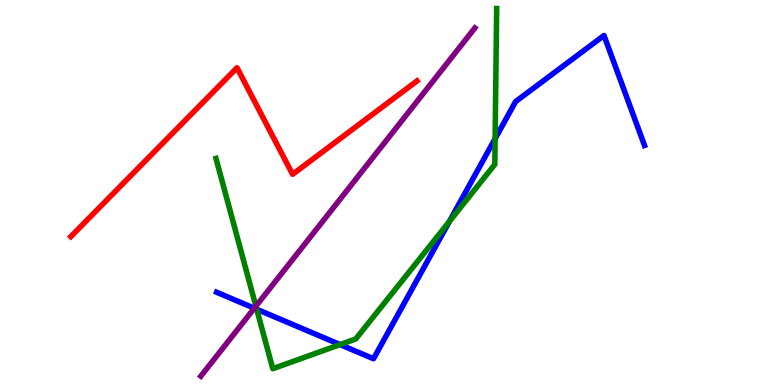[{'lines': ['blue', 'red'], 'intersections': []}, {'lines': ['green', 'red'], 'intersections': []}, {'lines': ['purple', 'red'], 'intersections': []}, {'lines': ['blue', 'green'], 'intersections': [{'x': 3.31, 'y': 1.97}, {'x': 4.39, 'y': 1.05}, {'x': 5.8, 'y': 4.25}, {'x': 6.39, 'y': 6.4}]}, {'lines': ['blue', 'purple'], 'intersections': [{'x': 3.28, 'y': 1.99}]}, {'lines': ['green', 'purple'], 'intersections': [{'x': 3.3, 'y': 2.05}]}]